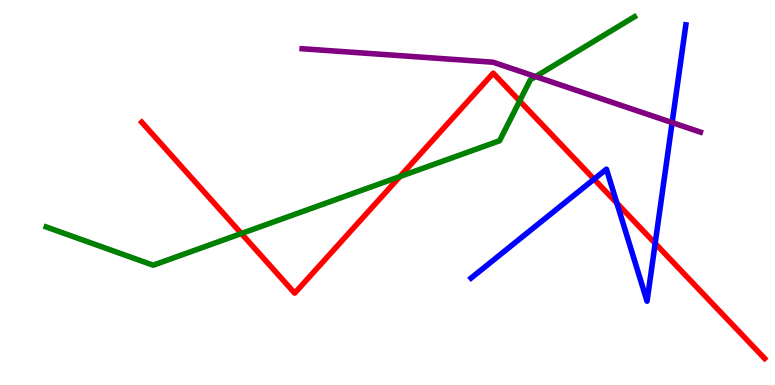[{'lines': ['blue', 'red'], 'intersections': [{'x': 7.67, 'y': 5.35}, {'x': 7.96, 'y': 4.72}, {'x': 8.45, 'y': 3.68}]}, {'lines': ['green', 'red'], 'intersections': [{'x': 3.11, 'y': 3.93}, {'x': 5.16, 'y': 5.41}, {'x': 6.71, 'y': 7.38}]}, {'lines': ['purple', 'red'], 'intersections': []}, {'lines': ['blue', 'green'], 'intersections': []}, {'lines': ['blue', 'purple'], 'intersections': [{'x': 8.67, 'y': 6.82}]}, {'lines': ['green', 'purple'], 'intersections': [{'x': 6.91, 'y': 8.01}]}]